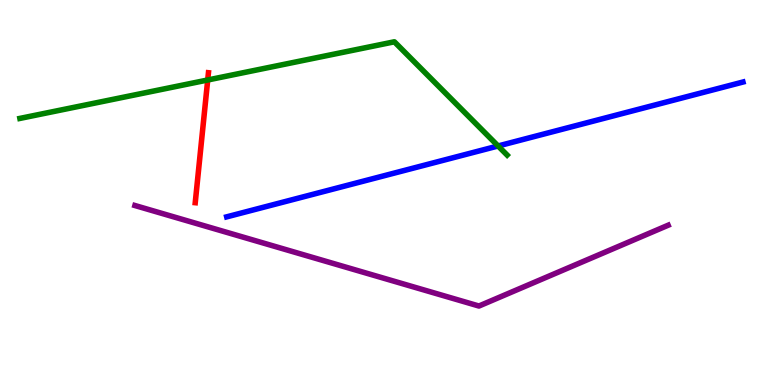[{'lines': ['blue', 'red'], 'intersections': []}, {'lines': ['green', 'red'], 'intersections': [{'x': 2.68, 'y': 7.92}]}, {'lines': ['purple', 'red'], 'intersections': []}, {'lines': ['blue', 'green'], 'intersections': [{'x': 6.43, 'y': 6.21}]}, {'lines': ['blue', 'purple'], 'intersections': []}, {'lines': ['green', 'purple'], 'intersections': []}]